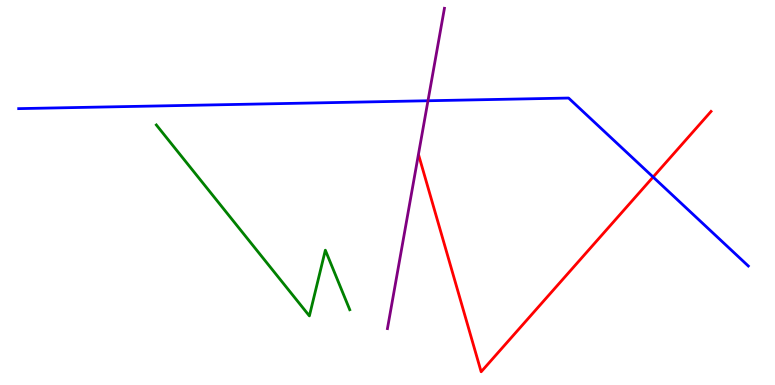[{'lines': ['blue', 'red'], 'intersections': [{'x': 8.43, 'y': 5.4}]}, {'lines': ['green', 'red'], 'intersections': []}, {'lines': ['purple', 'red'], 'intersections': []}, {'lines': ['blue', 'green'], 'intersections': []}, {'lines': ['blue', 'purple'], 'intersections': [{'x': 5.52, 'y': 7.38}]}, {'lines': ['green', 'purple'], 'intersections': []}]